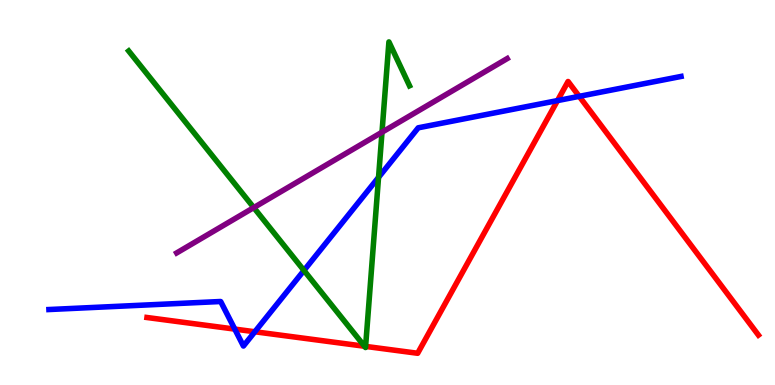[{'lines': ['blue', 'red'], 'intersections': [{'x': 3.03, 'y': 1.45}, {'x': 3.29, 'y': 1.38}, {'x': 7.19, 'y': 7.39}, {'x': 7.47, 'y': 7.5}]}, {'lines': ['green', 'red'], 'intersections': [{'x': 4.7, 'y': 1.01}, {'x': 4.72, 'y': 1.0}]}, {'lines': ['purple', 'red'], 'intersections': []}, {'lines': ['blue', 'green'], 'intersections': [{'x': 3.92, 'y': 2.98}, {'x': 4.88, 'y': 5.39}]}, {'lines': ['blue', 'purple'], 'intersections': []}, {'lines': ['green', 'purple'], 'intersections': [{'x': 3.27, 'y': 4.61}, {'x': 4.93, 'y': 6.57}]}]